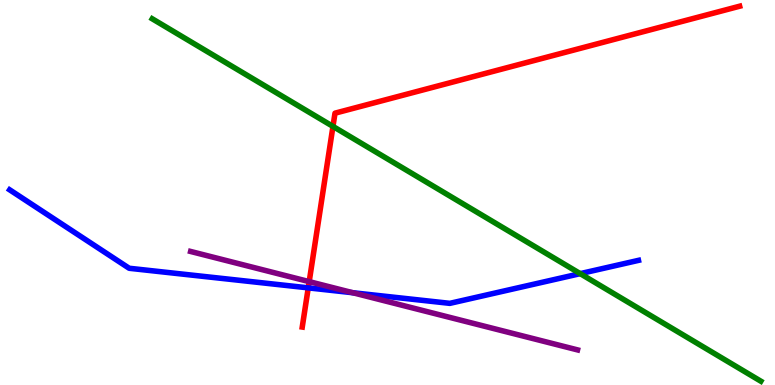[{'lines': ['blue', 'red'], 'intersections': [{'x': 3.98, 'y': 2.52}]}, {'lines': ['green', 'red'], 'intersections': [{'x': 4.3, 'y': 6.72}]}, {'lines': ['purple', 'red'], 'intersections': [{'x': 3.99, 'y': 2.68}]}, {'lines': ['blue', 'green'], 'intersections': [{'x': 7.49, 'y': 2.89}]}, {'lines': ['blue', 'purple'], 'intersections': [{'x': 4.55, 'y': 2.4}]}, {'lines': ['green', 'purple'], 'intersections': []}]